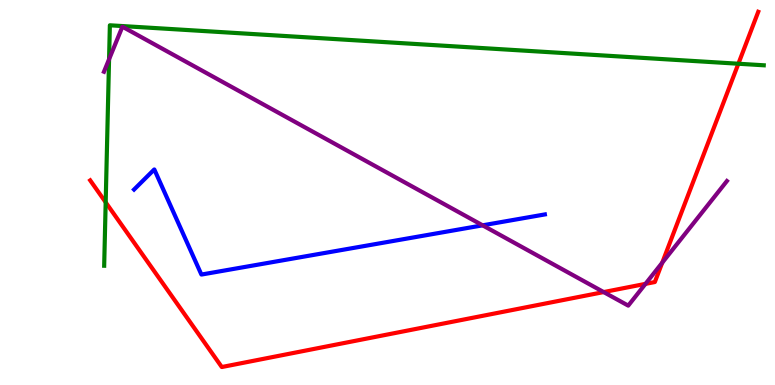[{'lines': ['blue', 'red'], 'intersections': []}, {'lines': ['green', 'red'], 'intersections': [{'x': 1.36, 'y': 4.74}, {'x': 9.53, 'y': 8.34}]}, {'lines': ['purple', 'red'], 'intersections': [{'x': 7.79, 'y': 2.41}, {'x': 8.33, 'y': 2.63}, {'x': 8.54, 'y': 3.18}]}, {'lines': ['blue', 'green'], 'intersections': []}, {'lines': ['blue', 'purple'], 'intersections': [{'x': 6.23, 'y': 4.15}]}, {'lines': ['green', 'purple'], 'intersections': [{'x': 1.41, 'y': 8.46}]}]